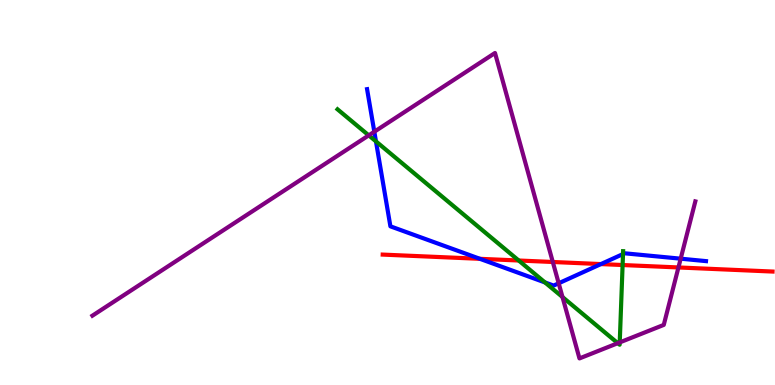[{'lines': ['blue', 'red'], 'intersections': [{'x': 6.19, 'y': 3.28}, {'x': 7.75, 'y': 3.14}]}, {'lines': ['green', 'red'], 'intersections': [{'x': 6.69, 'y': 3.23}, {'x': 8.03, 'y': 3.12}]}, {'lines': ['purple', 'red'], 'intersections': [{'x': 7.13, 'y': 3.2}, {'x': 8.75, 'y': 3.05}]}, {'lines': ['blue', 'green'], 'intersections': [{'x': 4.85, 'y': 6.33}, {'x': 7.03, 'y': 2.66}, {'x': 8.04, 'y': 3.4}]}, {'lines': ['blue', 'purple'], 'intersections': [{'x': 4.83, 'y': 6.58}, {'x': 7.21, 'y': 2.64}, {'x': 8.78, 'y': 3.28}]}, {'lines': ['green', 'purple'], 'intersections': [{'x': 4.76, 'y': 6.48}, {'x': 7.26, 'y': 2.28}, {'x': 7.97, 'y': 1.09}, {'x': 8.0, 'y': 1.11}]}]